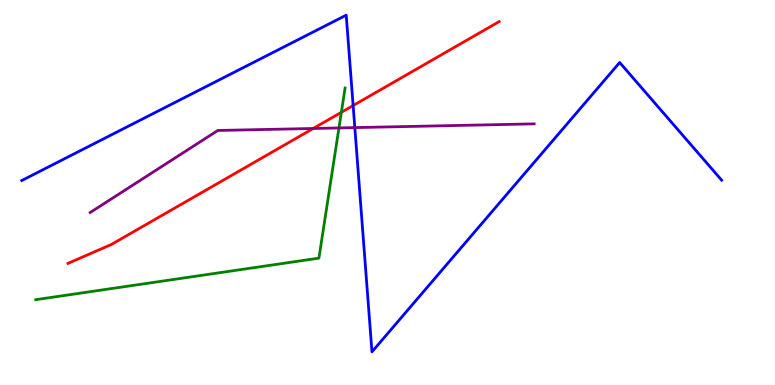[{'lines': ['blue', 'red'], 'intersections': [{'x': 4.56, 'y': 7.26}]}, {'lines': ['green', 'red'], 'intersections': [{'x': 4.4, 'y': 7.08}]}, {'lines': ['purple', 'red'], 'intersections': [{'x': 4.04, 'y': 6.66}]}, {'lines': ['blue', 'green'], 'intersections': []}, {'lines': ['blue', 'purple'], 'intersections': [{'x': 4.58, 'y': 6.69}]}, {'lines': ['green', 'purple'], 'intersections': [{'x': 4.37, 'y': 6.68}]}]